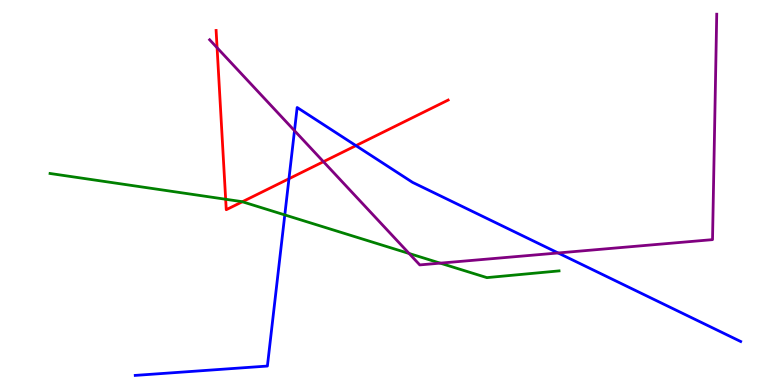[{'lines': ['blue', 'red'], 'intersections': [{'x': 3.73, 'y': 5.36}, {'x': 4.59, 'y': 6.22}]}, {'lines': ['green', 'red'], 'intersections': [{'x': 2.91, 'y': 4.82}, {'x': 3.13, 'y': 4.76}]}, {'lines': ['purple', 'red'], 'intersections': [{'x': 2.8, 'y': 8.76}, {'x': 4.17, 'y': 5.8}]}, {'lines': ['blue', 'green'], 'intersections': [{'x': 3.67, 'y': 4.42}]}, {'lines': ['blue', 'purple'], 'intersections': [{'x': 3.8, 'y': 6.61}, {'x': 7.2, 'y': 3.43}]}, {'lines': ['green', 'purple'], 'intersections': [{'x': 5.28, 'y': 3.42}, {'x': 5.68, 'y': 3.17}]}]